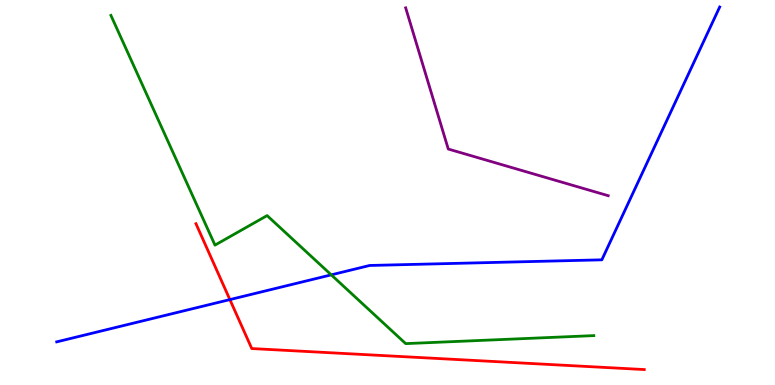[{'lines': ['blue', 'red'], 'intersections': [{'x': 2.97, 'y': 2.22}]}, {'lines': ['green', 'red'], 'intersections': []}, {'lines': ['purple', 'red'], 'intersections': []}, {'lines': ['blue', 'green'], 'intersections': [{'x': 4.27, 'y': 2.86}]}, {'lines': ['blue', 'purple'], 'intersections': []}, {'lines': ['green', 'purple'], 'intersections': []}]